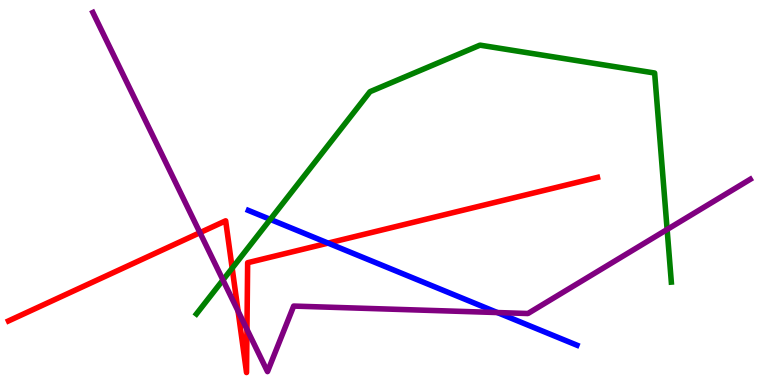[{'lines': ['blue', 'red'], 'intersections': [{'x': 4.23, 'y': 3.69}]}, {'lines': ['green', 'red'], 'intersections': [{'x': 3.0, 'y': 3.03}]}, {'lines': ['purple', 'red'], 'intersections': [{'x': 2.58, 'y': 3.96}, {'x': 3.07, 'y': 1.92}, {'x': 3.19, 'y': 1.44}]}, {'lines': ['blue', 'green'], 'intersections': [{'x': 3.49, 'y': 4.3}]}, {'lines': ['blue', 'purple'], 'intersections': [{'x': 6.42, 'y': 1.88}]}, {'lines': ['green', 'purple'], 'intersections': [{'x': 2.88, 'y': 2.73}, {'x': 8.61, 'y': 4.04}]}]